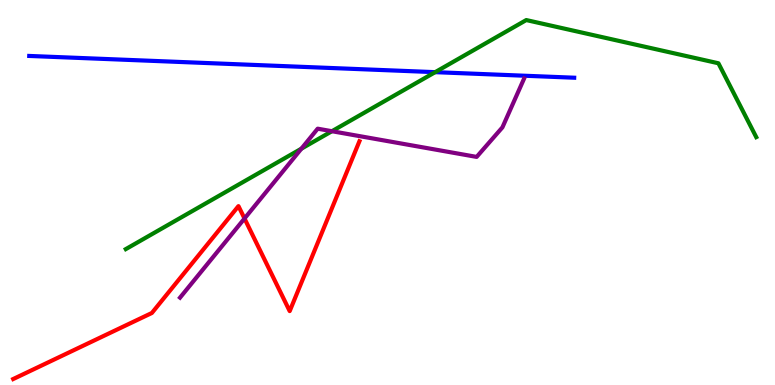[{'lines': ['blue', 'red'], 'intersections': []}, {'lines': ['green', 'red'], 'intersections': []}, {'lines': ['purple', 'red'], 'intersections': [{'x': 3.15, 'y': 4.32}]}, {'lines': ['blue', 'green'], 'intersections': [{'x': 5.62, 'y': 8.13}]}, {'lines': ['blue', 'purple'], 'intersections': []}, {'lines': ['green', 'purple'], 'intersections': [{'x': 3.89, 'y': 6.14}, {'x': 4.28, 'y': 6.59}]}]